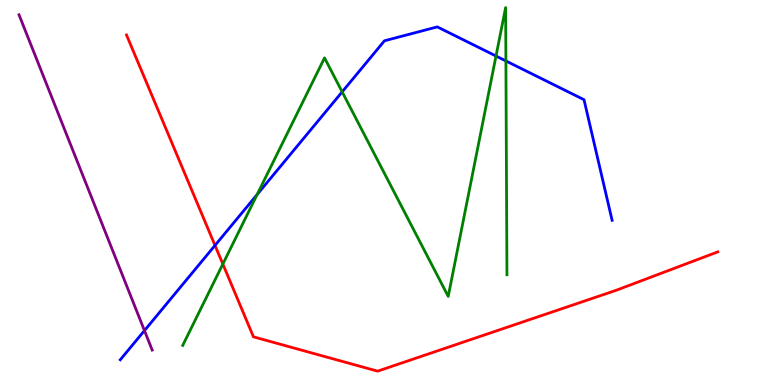[{'lines': ['blue', 'red'], 'intersections': [{'x': 2.77, 'y': 3.63}]}, {'lines': ['green', 'red'], 'intersections': [{'x': 2.88, 'y': 3.14}]}, {'lines': ['purple', 'red'], 'intersections': []}, {'lines': ['blue', 'green'], 'intersections': [{'x': 3.32, 'y': 4.95}, {'x': 4.42, 'y': 7.61}, {'x': 6.4, 'y': 8.54}, {'x': 6.53, 'y': 8.42}]}, {'lines': ['blue', 'purple'], 'intersections': [{'x': 1.86, 'y': 1.41}]}, {'lines': ['green', 'purple'], 'intersections': []}]